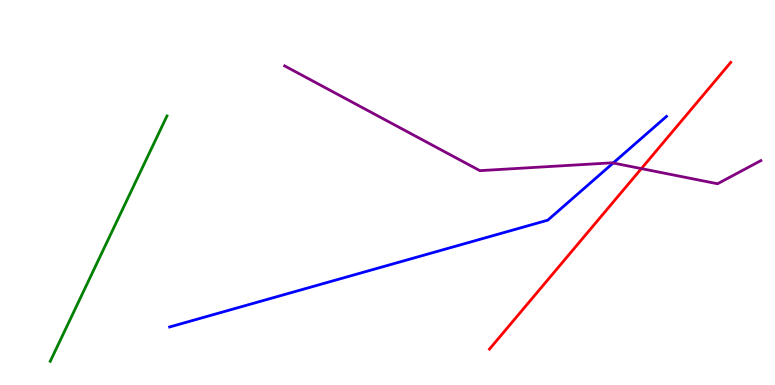[{'lines': ['blue', 'red'], 'intersections': []}, {'lines': ['green', 'red'], 'intersections': []}, {'lines': ['purple', 'red'], 'intersections': [{'x': 8.28, 'y': 5.62}]}, {'lines': ['blue', 'green'], 'intersections': []}, {'lines': ['blue', 'purple'], 'intersections': [{'x': 7.91, 'y': 5.77}]}, {'lines': ['green', 'purple'], 'intersections': []}]